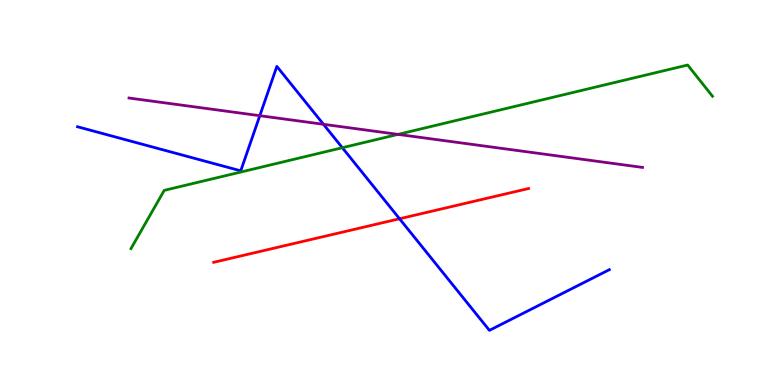[{'lines': ['blue', 'red'], 'intersections': [{'x': 5.16, 'y': 4.32}]}, {'lines': ['green', 'red'], 'intersections': []}, {'lines': ['purple', 'red'], 'intersections': []}, {'lines': ['blue', 'green'], 'intersections': [{'x': 4.42, 'y': 6.16}]}, {'lines': ['blue', 'purple'], 'intersections': [{'x': 3.35, 'y': 6.99}, {'x': 4.17, 'y': 6.77}]}, {'lines': ['green', 'purple'], 'intersections': [{'x': 5.14, 'y': 6.51}]}]